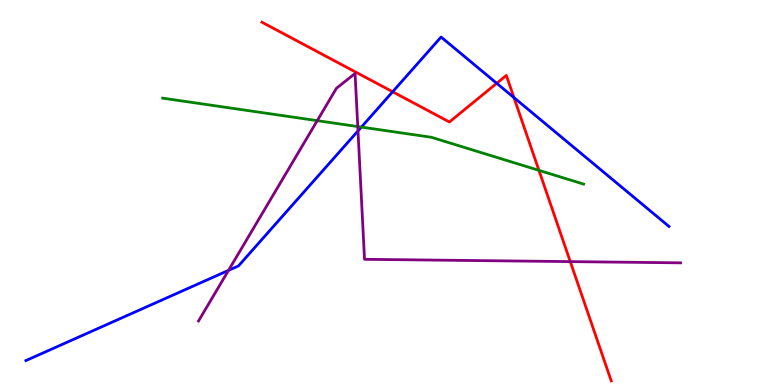[{'lines': ['blue', 'red'], 'intersections': [{'x': 5.07, 'y': 7.62}, {'x': 6.41, 'y': 7.84}, {'x': 6.63, 'y': 7.46}]}, {'lines': ['green', 'red'], 'intersections': [{'x': 6.95, 'y': 5.57}]}, {'lines': ['purple', 'red'], 'intersections': [{'x': 7.36, 'y': 3.2}]}, {'lines': ['blue', 'green'], 'intersections': [{'x': 4.66, 'y': 6.7}]}, {'lines': ['blue', 'purple'], 'intersections': [{'x': 2.95, 'y': 2.98}, {'x': 4.62, 'y': 6.6}]}, {'lines': ['green', 'purple'], 'intersections': [{'x': 4.09, 'y': 6.87}, {'x': 4.62, 'y': 6.71}]}]